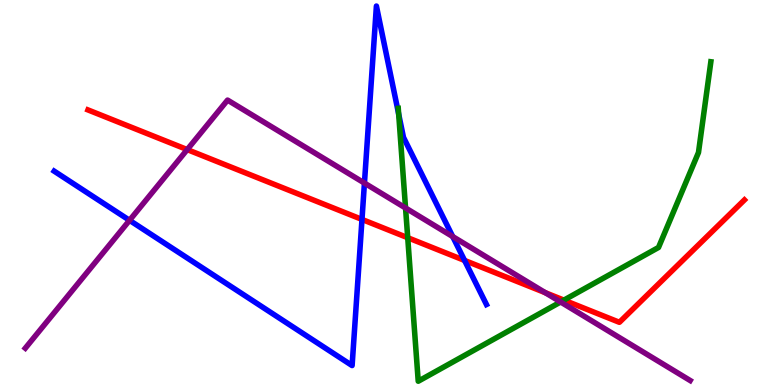[{'lines': ['blue', 'red'], 'intersections': [{'x': 4.67, 'y': 4.3}, {'x': 5.99, 'y': 3.24}]}, {'lines': ['green', 'red'], 'intersections': [{'x': 5.26, 'y': 3.83}, {'x': 7.28, 'y': 2.2}]}, {'lines': ['purple', 'red'], 'intersections': [{'x': 2.42, 'y': 6.11}, {'x': 7.04, 'y': 2.4}]}, {'lines': ['blue', 'green'], 'intersections': [{'x': 5.14, 'y': 7.04}]}, {'lines': ['blue', 'purple'], 'intersections': [{'x': 1.67, 'y': 4.28}, {'x': 4.7, 'y': 5.24}, {'x': 5.84, 'y': 3.85}]}, {'lines': ['green', 'purple'], 'intersections': [{'x': 5.23, 'y': 4.6}, {'x': 7.23, 'y': 2.16}]}]